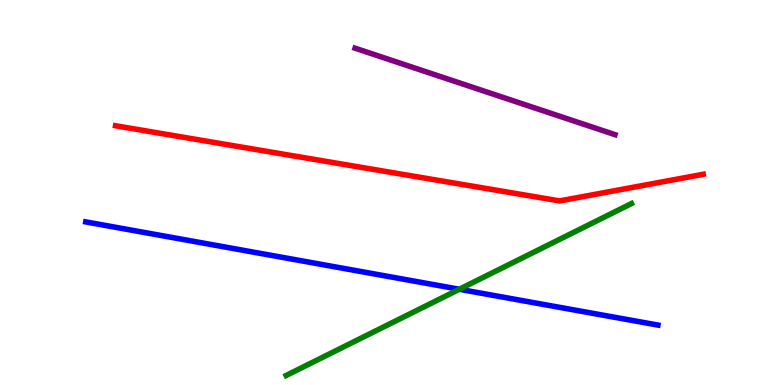[{'lines': ['blue', 'red'], 'intersections': []}, {'lines': ['green', 'red'], 'intersections': []}, {'lines': ['purple', 'red'], 'intersections': []}, {'lines': ['blue', 'green'], 'intersections': [{'x': 5.93, 'y': 2.49}]}, {'lines': ['blue', 'purple'], 'intersections': []}, {'lines': ['green', 'purple'], 'intersections': []}]